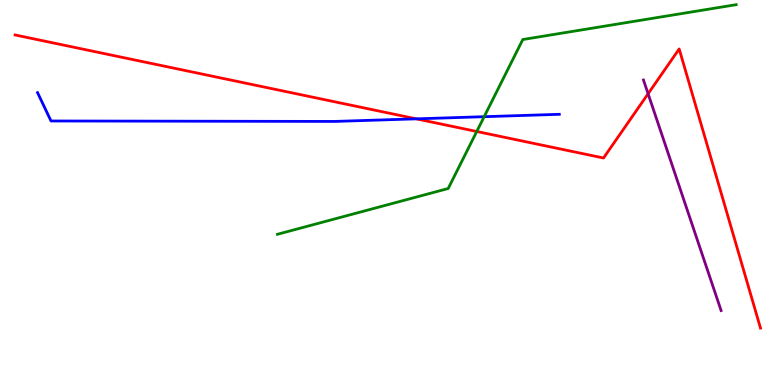[{'lines': ['blue', 'red'], 'intersections': [{'x': 5.37, 'y': 6.91}]}, {'lines': ['green', 'red'], 'intersections': [{'x': 6.15, 'y': 6.58}]}, {'lines': ['purple', 'red'], 'intersections': [{'x': 8.36, 'y': 7.57}]}, {'lines': ['blue', 'green'], 'intersections': [{'x': 6.25, 'y': 6.97}]}, {'lines': ['blue', 'purple'], 'intersections': []}, {'lines': ['green', 'purple'], 'intersections': []}]